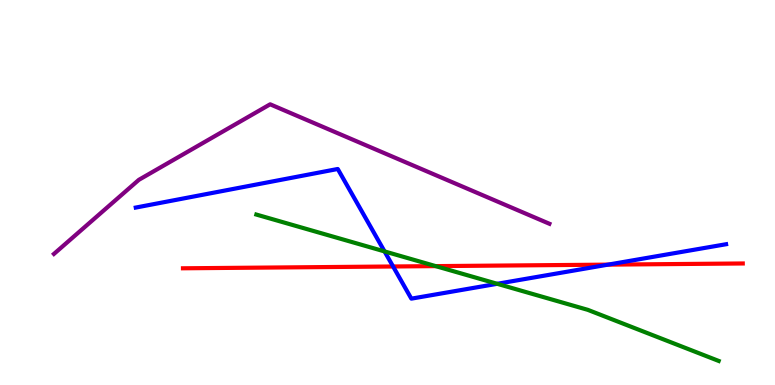[{'lines': ['blue', 'red'], 'intersections': [{'x': 5.07, 'y': 3.08}, {'x': 7.85, 'y': 3.13}]}, {'lines': ['green', 'red'], 'intersections': [{'x': 5.62, 'y': 3.09}]}, {'lines': ['purple', 'red'], 'intersections': []}, {'lines': ['blue', 'green'], 'intersections': [{'x': 4.96, 'y': 3.47}, {'x': 6.42, 'y': 2.63}]}, {'lines': ['blue', 'purple'], 'intersections': []}, {'lines': ['green', 'purple'], 'intersections': []}]